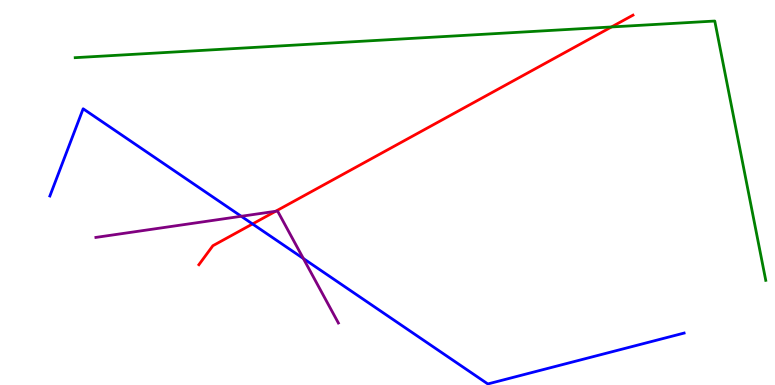[{'lines': ['blue', 'red'], 'intersections': [{'x': 3.26, 'y': 4.18}]}, {'lines': ['green', 'red'], 'intersections': [{'x': 7.89, 'y': 9.3}]}, {'lines': ['purple', 'red'], 'intersections': [{'x': 3.56, 'y': 4.51}]}, {'lines': ['blue', 'green'], 'intersections': []}, {'lines': ['blue', 'purple'], 'intersections': [{'x': 3.11, 'y': 4.38}, {'x': 3.91, 'y': 3.29}]}, {'lines': ['green', 'purple'], 'intersections': []}]